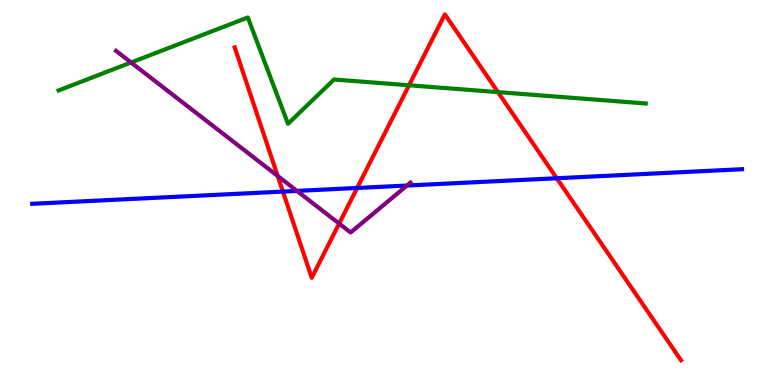[{'lines': ['blue', 'red'], 'intersections': [{'x': 3.65, 'y': 5.02}, {'x': 4.61, 'y': 5.12}, {'x': 7.18, 'y': 5.37}]}, {'lines': ['green', 'red'], 'intersections': [{'x': 5.28, 'y': 7.79}, {'x': 6.43, 'y': 7.61}]}, {'lines': ['purple', 'red'], 'intersections': [{'x': 3.58, 'y': 5.43}, {'x': 4.38, 'y': 4.19}]}, {'lines': ['blue', 'green'], 'intersections': []}, {'lines': ['blue', 'purple'], 'intersections': [{'x': 3.83, 'y': 5.04}, {'x': 5.25, 'y': 5.18}]}, {'lines': ['green', 'purple'], 'intersections': [{'x': 1.69, 'y': 8.38}]}]